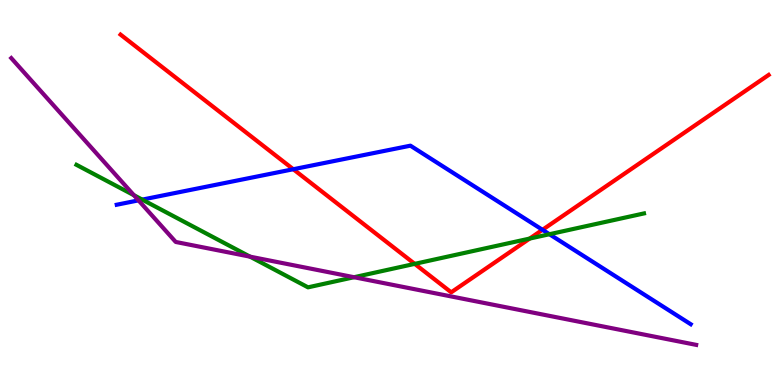[{'lines': ['blue', 'red'], 'intersections': [{'x': 3.78, 'y': 5.6}, {'x': 7.0, 'y': 4.03}]}, {'lines': ['green', 'red'], 'intersections': [{'x': 5.35, 'y': 3.15}, {'x': 6.83, 'y': 3.8}]}, {'lines': ['purple', 'red'], 'intersections': []}, {'lines': ['blue', 'green'], 'intersections': [{'x': 1.84, 'y': 4.82}, {'x': 7.09, 'y': 3.92}]}, {'lines': ['blue', 'purple'], 'intersections': [{'x': 1.79, 'y': 4.8}]}, {'lines': ['green', 'purple'], 'intersections': [{'x': 1.73, 'y': 4.93}, {'x': 3.23, 'y': 3.33}, {'x': 4.57, 'y': 2.8}]}]